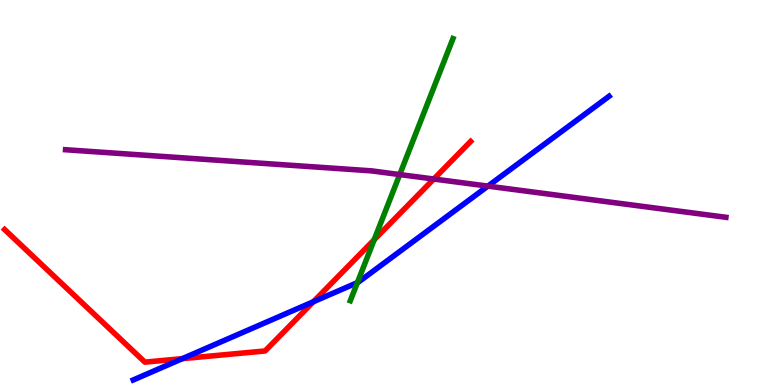[{'lines': ['blue', 'red'], 'intersections': [{'x': 2.35, 'y': 0.684}, {'x': 4.04, 'y': 2.16}]}, {'lines': ['green', 'red'], 'intersections': [{'x': 4.83, 'y': 3.77}]}, {'lines': ['purple', 'red'], 'intersections': [{'x': 5.6, 'y': 5.35}]}, {'lines': ['blue', 'green'], 'intersections': [{'x': 4.61, 'y': 2.66}]}, {'lines': ['blue', 'purple'], 'intersections': [{'x': 6.3, 'y': 5.17}]}, {'lines': ['green', 'purple'], 'intersections': [{'x': 5.16, 'y': 5.47}]}]